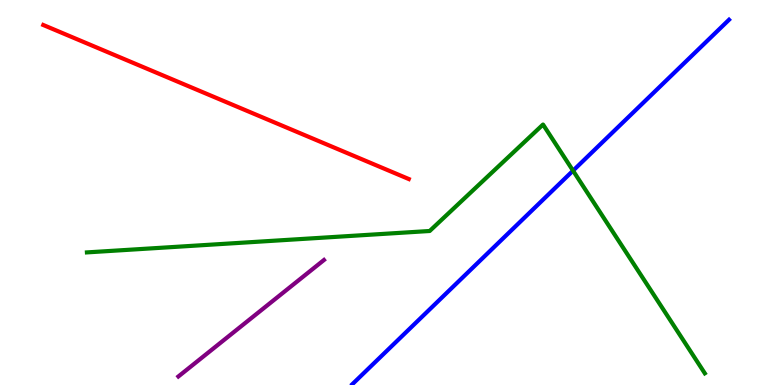[{'lines': ['blue', 'red'], 'intersections': []}, {'lines': ['green', 'red'], 'intersections': []}, {'lines': ['purple', 'red'], 'intersections': []}, {'lines': ['blue', 'green'], 'intersections': [{'x': 7.39, 'y': 5.57}]}, {'lines': ['blue', 'purple'], 'intersections': []}, {'lines': ['green', 'purple'], 'intersections': []}]